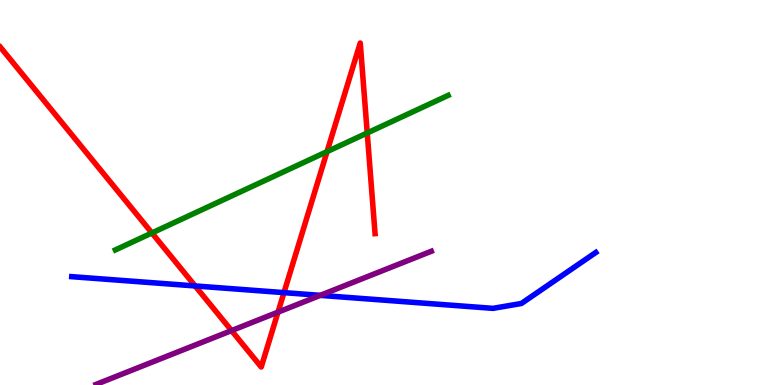[{'lines': ['blue', 'red'], 'intersections': [{'x': 2.52, 'y': 2.57}, {'x': 3.66, 'y': 2.4}]}, {'lines': ['green', 'red'], 'intersections': [{'x': 1.96, 'y': 3.95}, {'x': 4.22, 'y': 6.06}, {'x': 4.74, 'y': 6.55}]}, {'lines': ['purple', 'red'], 'intersections': [{'x': 2.99, 'y': 1.41}, {'x': 3.59, 'y': 1.89}]}, {'lines': ['blue', 'green'], 'intersections': []}, {'lines': ['blue', 'purple'], 'intersections': [{'x': 4.13, 'y': 2.33}]}, {'lines': ['green', 'purple'], 'intersections': []}]